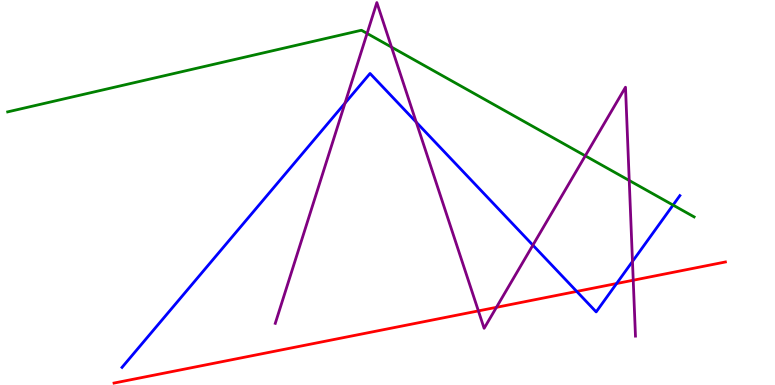[{'lines': ['blue', 'red'], 'intersections': [{'x': 7.44, 'y': 2.43}, {'x': 7.96, 'y': 2.64}]}, {'lines': ['green', 'red'], 'intersections': []}, {'lines': ['purple', 'red'], 'intersections': [{'x': 6.17, 'y': 1.92}, {'x': 6.41, 'y': 2.02}, {'x': 8.17, 'y': 2.72}]}, {'lines': ['blue', 'green'], 'intersections': [{'x': 8.68, 'y': 4.67}]}, {'lines': ['blue', 'purple'], 'intersections': [{'x': 4.45, 'y': 7.32}, {'x': 5.37, 'y': 6.83}, {'x': 6.88, 'y': 3.63}, {'x': 8.16, 'y': 3.21}]}, {'lines': ['green', 'purple'], 'intersections': [{'x': 4.74, 'y': 9.13}, {'x': 5.05, 'y': 8.78}, {'x': 7.55, 'y': 5.95}, {'x': 8.12, 'y': 5.31}]}]